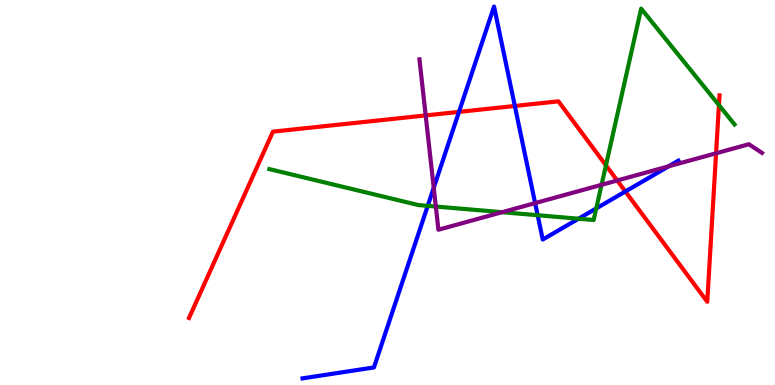[{'lines': ['blue', 'red'], 'intersections': [{'x': 5.92, 'y': 7.09}, {'x': 6.64, 'y': 7.25}, {'x': 8.07, 'y': 5.03}]}, {'lines': ['green', 'red'], 'intersections': [{'x': 7.82, 'y': 5.71}, {'x': 9.28, 'y': 7.27}]}, {'lines': ['purple', 'red'], 'intersections': [{'x': 5.49, 'y': 7.0}, {'x': 7.96, 'y': 5.31}, {'x': 9.24, 'y': 6.02}]}, {'lines': ['blue', 'green'], 'intersections': [{'x': 5.52, 'y': 4.65}, {'x': 6.94, 'y': 4.41}, {'x': 7.47, 'y': 4.32}, {'x': 7.69, 'y': 4.59}]}, {'lines': ['blue', 'purple'], 'intersections': [{'x': 5.6, 'y': 5.12}, {'x': 6.9, 'y': 4.72}, {'x': 8.63, 'y': 5.68}]}, {'lines': ['green', 'purple'], 'intersections': [{'x': 5.62, 'y': 4.64}, {'x': 6.48, 'y': 4.49}, {'x': 7.76, 'y': 5.2}]}]